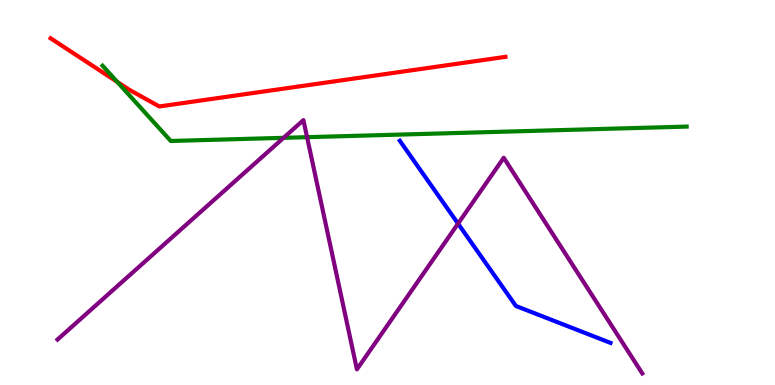[{'lines': ['blue', 'red'], 'intersections': []}, {'lines': ['green', 'red'], 'intersections': [{'x': 1.51, 'y': 7.87}]}, {'lines': ['purple', 'red'], 'intersections': []}, {'lines': ['blue', 'green'], 'intersections': []}, {'lines': ['blue', 'purple'], 'intersections': [{'x': 5.91, 'y': 4.19}]}, {'lines': ['green', 'purple'], 'intersections': [{'x': 3.66, 'y': 6.42}, {'x': 3.96, 'y': 6.44}]}]